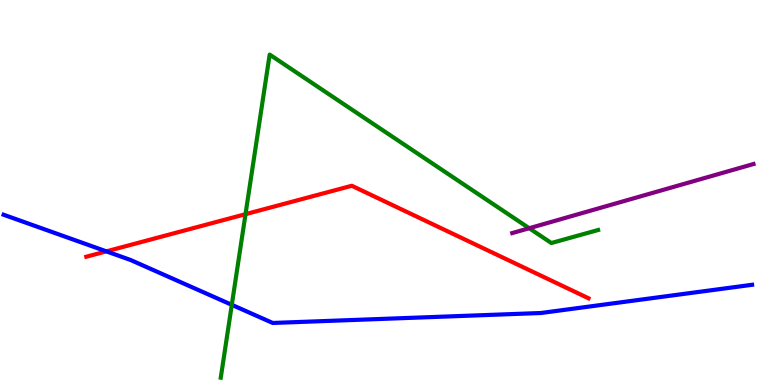[{'lines': ['blue', 'red'], 'intersections': [{'x': 1.37, 'y': 3.47}]}, {'lines': ['green', 'red'], 'intersections': [{'x': 3.17, 'y': 4.44}]}, {'lines': ['purple', 'red'], 'intersections': []}, {'lines': ['blue', 'green'], 'intersections': [{'x': 2.99, 'y': 2.08}]}, {'lines': ['blue', 'purple'], 'intersections': []}, {'lines': ['green', 'purple'], 'intersections': [{'x': 6.83, 'y': 4.07}]}]